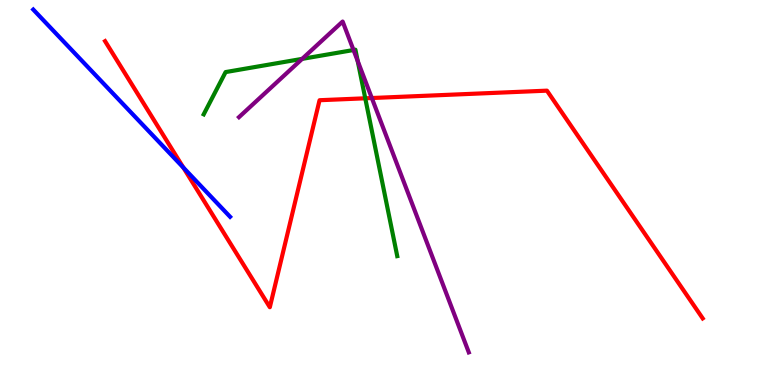[{'lines': ['blue', 'red'], 'intersections': [{'x': 2.37, 'y': 5.65}]}, {'lines': ['green', 'red'], 'intersections': [{'x': 4.71, 'y': 7.45}]}, {'lines': ['purple', 'red'], 'intersections': [{'x': 4.8, 'y': 7.45}]}, {'lines': ['blue', 'green'], 'intersections': []}, {'lines': ['blue', 'purple'], 'intersections': []}, {'lines': ['green', 'purple'], 'intersections': [{'x': 3.9, 'y': 8.47}, {'x': 4.56, 'y': 8.7}, {'x': 4.62, 'y': 8.42}]}]